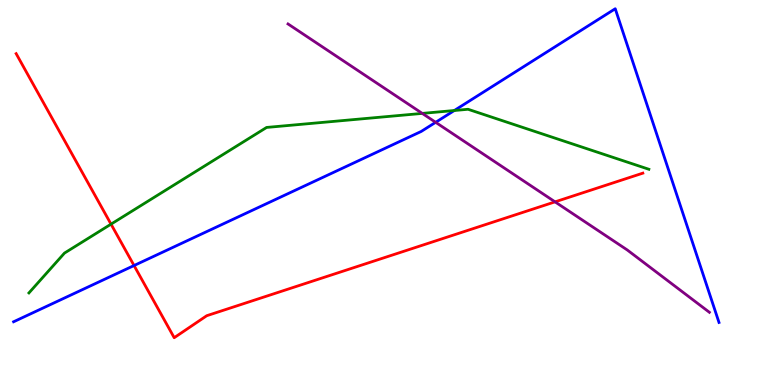[{'lines': ['blue', 'red'], 'intersections': [{'x': 1.73, 'y': 3.1}]}, {'lines': ['green', 'red'], 'intersections': [{'x': 1.43, 'y': 4.18}]}, {'lines': ['purple', 'red'], 'intersections': [{'x': 7.16, 'y': 4.76}]}, {'lines': ['blue', 'green'], 'intersections': [{'x': 5.86, 'y': 7.13}]}, {'lines': ['blue', 'purple'], 'intersections': [{'x': 5.62, 'y': 6.82}]}, {'lines': ['green', 'purple'], 'intersections': [{'x': 5.45, 'y': 7.05}]}]